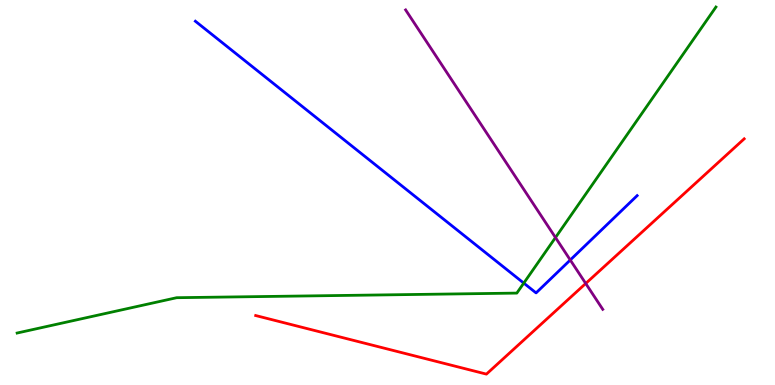[{'lines': ['blue', 'red'], 'intersections': []}, {'lines': ['green', 'red'], 'intersections': []}, {'lines': ['purple', 'red'], 'intersections': [{'x': 7.56, 'y': 2.64}]}, {'lines': ['blue', 'green'], 'intersections': [{'x': 6.76, 'y': 2.65}]}, {'lines': ['blue', 'purple'], 'intersections': [{'x': 7.36, 'y': 3.25}]}, {'lines': ['green', 'purple'], 'intersections': [{'x': 7.17, 'y': 3.83}]}]